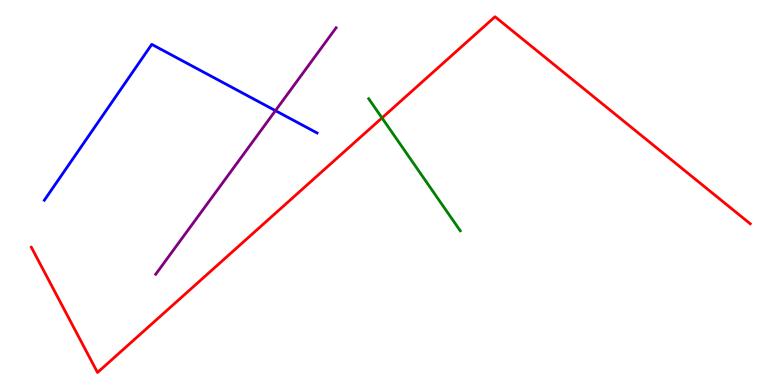[{'lines': ['blue', 'red'], 'intersections': []}, {'lines': ['green', 'red'], 'intersections': [{'x': 4.93, 'y': 6.94}]}, {'lines': ['purple', 'red'], 'intersections': []}, {'lines': ['blue', 'green'], 'intersections': []}, {'lines': ['blue', 'purple'], 'intersections': [{'x': 3.55, 'y': 7.13}]}, {'lines': ['green', 'purple'], 'intersections': []}]